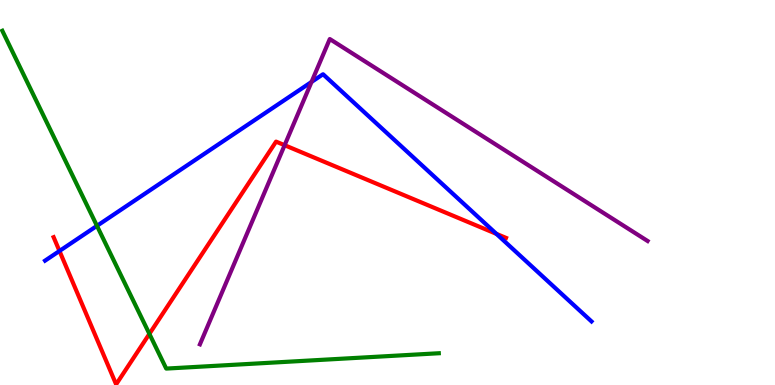[{'lines': ['blue', 'red'], 'intersections': [{'x': 0.767, 'y': 3.48}, {'x': 6.41, 'y': 3.93}]}, {'lines': ['green', 'red'], 'intersections': [{'x': 1.93, 'y': 1.33}]}, {'lines': ['purple', 'red'], 'intersections': [{'x': 3.67, 'y': 6.23}]}, {'lines': ['blue', 'green'], 'intersections': [{'x': 1.25, 'y': 4.13}]}, {'lines': ['blue', 'purple'], 'intersections': [{'x': 4.02, 'y': 7.87}]}, {'lines': ['green', 'purple'], 'intersections': []}]